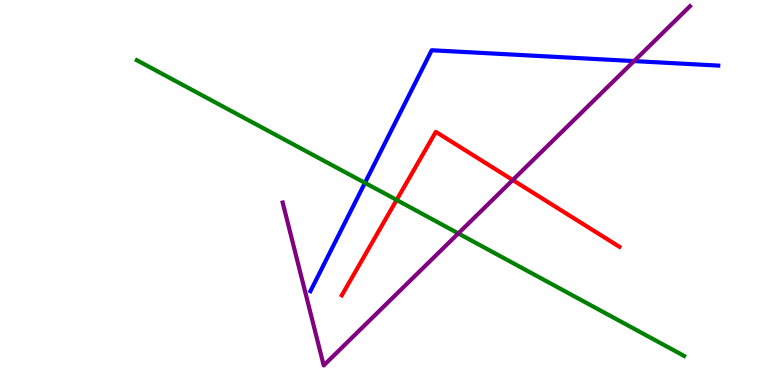[{'lines': ['blue', 'red'], 'intersections': []}, {'lines': ['green', 'red'], 'intersections': [{'x': 5.12, 'y': 4.81}]}, {'lines': ['purple', 'red'], 'intersections': [{'x': 6.62, 'y': 5.32}]}, {'lines': ['blue', 'green'], 'intersections': [{'x': 4.71, 'y': 5.25}]}, {'lines': ['blue', 'purple'], 'intersections': [{'x': 8.18, 'y': 8.41}]}, {'lines': ['green', 'purple'], 'intersections': [{'x': 5.91, 'y': 3.94}]}]